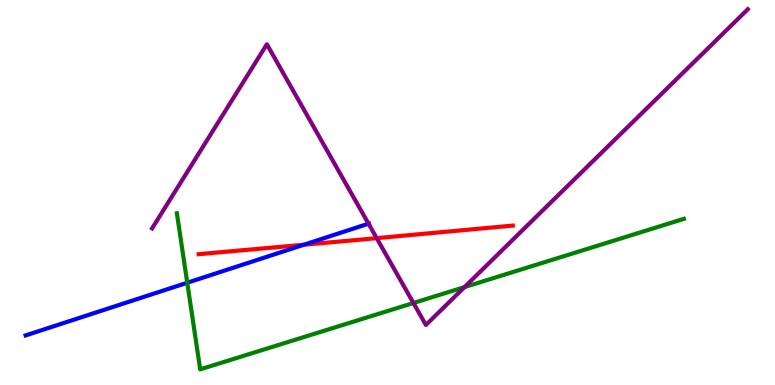[{'lines': ['blue', 'red'], 'intersections': [{'x': 3.92, 'y': 3.64}]}, {'lines': ['green', 'red'], 'intersections': []}, {'lines': ['purple', 'red'], 'intersections': [{'x': 4.86, 'y': 3.81}]}, {'lines': ['blue', 'green'], 'intersections': [{'x': 2.42, 'y': 2.66}]}, {'lines': ['blue', 'purple'], 'intersections': [{'x': 4.75, 'y': 4.19}]}, {'lines': ['green', 'purple'], 'intersections': [{'x': 5.33, 'y': 2.13}, {'x': 5.99, 'y': 2.54}]}]